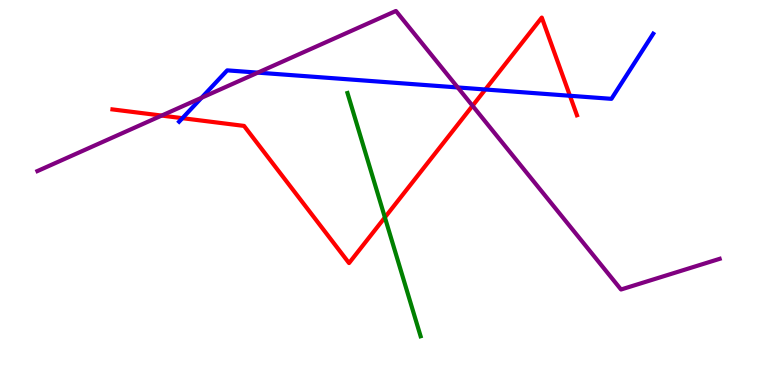[{'lines': ['blue', 'red'], 'intersections': [{'x': 2.35, 'y': 6.93}, {'x': 6.26, 'y': 7.68}, {'x': 7.35, 'y': 7.51}]}, {'lines': ['green', 'red'], 'intersections': [{'x': 4.97, 'y': 4.35}]}, {'lines': ['purple', 'red'], 'intersections': [{'x': 2.09, 'y': 7.0}, {'x': 6.1, 'y': 7.25}]}, {'lines': ['blue', 'green'], 'intersections': []}, {'lines': ['blue', 'purple'], 'intersections': [{'x': 2.6, 'y': 7.46}, {'x': 3.33, 'y': 8.11}, {'x': 5.91, 'y': 7.73}]}, {'lines': ['green', 'purple'], 'intersections': []}]